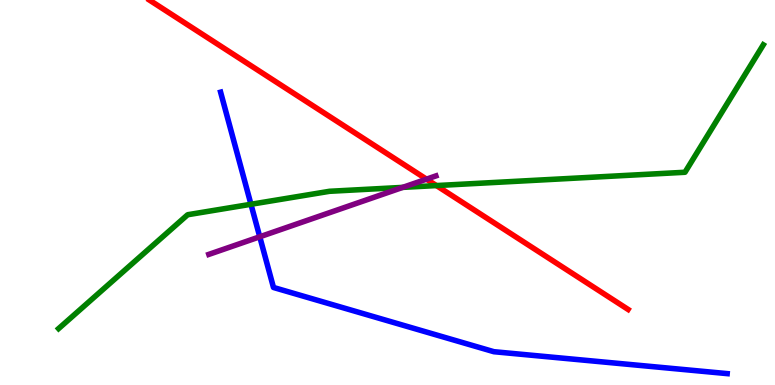[{'lines': ['blue', 'red'], 'intersections': []}, {'lines': ['green', 'red'], 'intersections': [{'x': 5.63, 'y': 5.18}]}, {'lines': ['purple', 'red'], 'intersections': [{'x': 5.5, 'y': 5.35}]}, {'lines': ['blue', 'green'], 'intersections': [{'x': 3.24, 'y': 4.69}]}, {'lines': ['blue', 'purple'], 'intersections': [{'x': 3.35, 'y': 3.85}]}, {'lines': ['green', 'purple'], 'intersections': [{'x': 5.2, 'y': 5.13}]}]